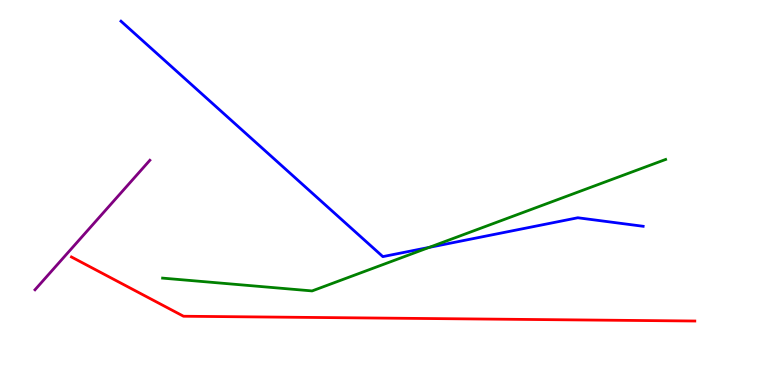[{'lines': ['blue', 'red'], 'intersections': []}, {'lines': ['green', 'red'], 'intersections': []}, {'lines': ['purple', 'red'], 'intersections': []}, {'lines': ['blue', 'green'], 'intersections': [{'x': 5.54, 'y': 3.57}]}, {'lines': ['blue', 'purple'], 'intersections': []}, {'lines': ['green', 'purple'], 'intersections': []}]